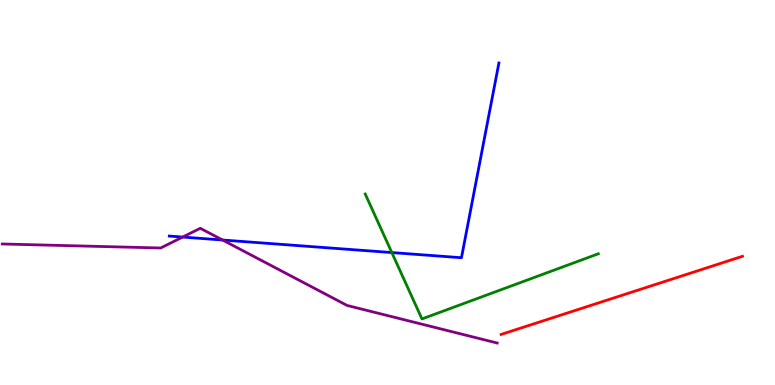[{'lines': ['blue', 'red'], 'intersections': []}, {'lines': ['green', 'red'], 'intersections': []}, {'lines': ['purple', 'red'], 'intersections': []}, {'lines': ['blue', 'green'], 'intersections': [{'x': 5.06, 'y': 3.44}]}, {'lines': ['blue', 'purple'], 'intersections': [{'x': 2.36, 'y': 3.84}, {'x': 2.87, 'y': 3.77}]}, {'lines': ['green', 'purple'], 'intersections': []}]